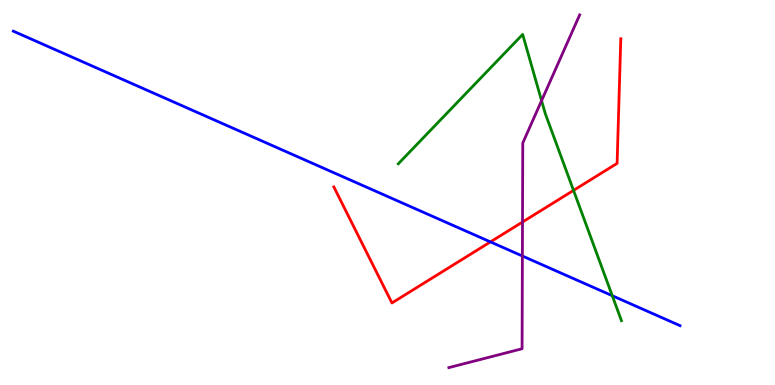[{'lines': ['blue', 'red'], 'intersections': [{'x': 6.33, 'y': 3.72}]}, {'lines': ['green', 'red'], 'intersections': [{'x': 7.4, 'y': 5.05}]}, {'lines': ['purple', 'red'], 'intersections': [{'x': 6.74, 'y': 4.23}]}, {'lines': ['blue', 'green'], 'intersections': [{'x': 7.9, 'y': 2.32}]}, {'lines': ['blue', 'purple'], 'intersections': [{'x': 6.74, 'y': 3.35}]}, {'lines': ['green', 'purple'], 'intersections': [{'x': 6.99, 'y': 7.39}]}]